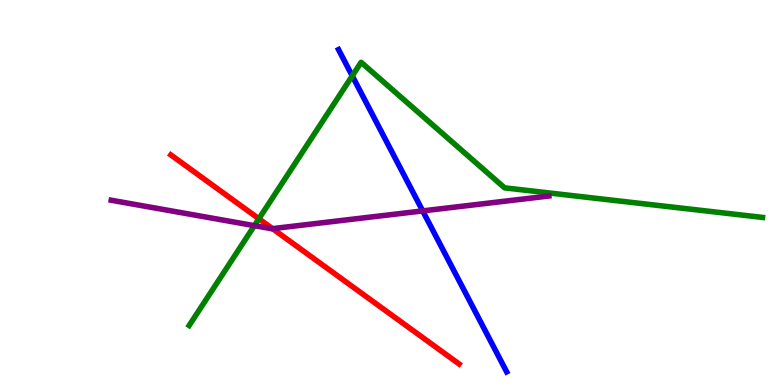[{'lines': ['blue', 'red'], 'intersections': []}, {'lines': ['green', 'red'], 'intersections': [{'x': 3.34, 'y': 4.32}]}, {'lines': ['purple', 'red'], 'intersections': [{'x': 3.52, 'y': 4.06}]}, {'lines': ['blue', 'green'], 'intersections': [{'x': 4.55, 'y': 8.03}]}, {'lines': ['blue', 'purple'], 'intersections': [{'x': 5.45, 'y': 4.52}]}, {'lines': ['green', 'purple'], 'intersections': [{'x': 3.28, 'y': 4.14}]}]